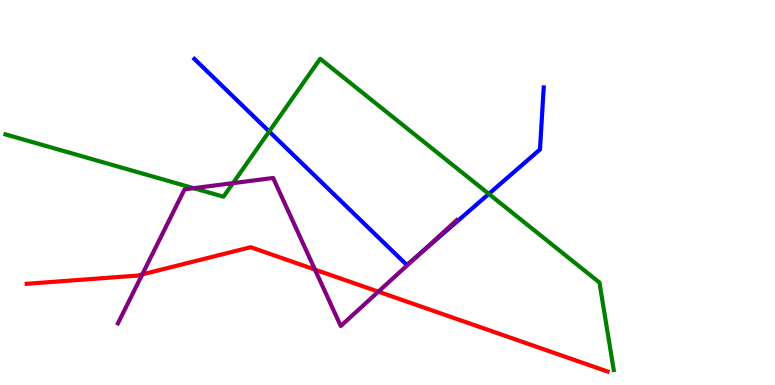[{'lines': ['blue', 'red'], 'intersections': []}, {'lines': ['green', 'red'], 'intersections': []}, {'lines': ['purple', 'red'], 'intersections': [{'x': 1.84, 'y': 2.87}, {'x': 4.06, 'y': 3.0}, {'x': 4.88, 'y': 2.42}]}, {'lines': ['blue', 'green'], 'intersections': [{'x': 3.47, 'y': 6.58}, {'x': 6.31, 'y': 4.96}]}, {'lines': ['blue', 'purple'], 'intersections': [{'x': 5.41, 'y': 3.4}]}, {'lines': ['green', 'purple'], 'intersections': [{'x': 2.5, 'y': 5.11}, {'x': 3.01, 'y': 5.24}]}]